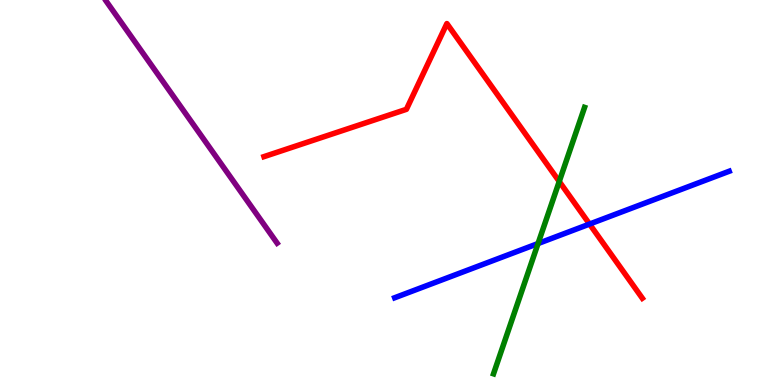[{'lines': ['blue', 'red'], 'intersections': [{'x': 7.61, 'y': 4.18}]}, {'lines': ['green', 'red'], 'intersections': [{'x': 7.22, 'y': 5.29}]}, {'lines': ['purple', 'red'], 'intersections': []}, {'lines': ['blue', 'green'], 'intersections': [{'x': 6.94, 'y': 3.67}]}, {'lines': ['blue', 'purple'], 'intersections': []}, {'lines': ['green', 'purple'], 'intersections': []}]